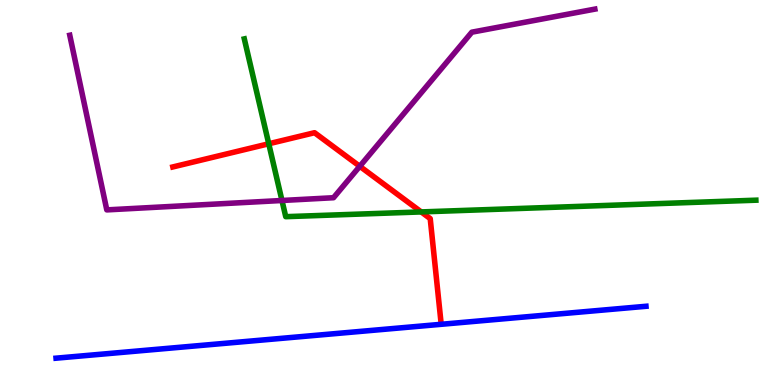[{'lines': ['blue', 'red'], 'intersections': []}, {'lines': ['green', 'red'], 'intersections': [{'x': 3.47, 'y': 6.27}, {'x': 5.43, 'y': 4.5}]}, {'lines': ['purple', 'red'], 'intersections': [{'x': 4.64, 'y': 5.68}]}, {'lines': ['blue', 'green'], 'intersections': []}, {'lines': ['blue', 'purple'], 'intersections': []}, {'lines': ['green', 'purple'], 'intersections': [{'x': 3.64, 'y': 4.79}]}]